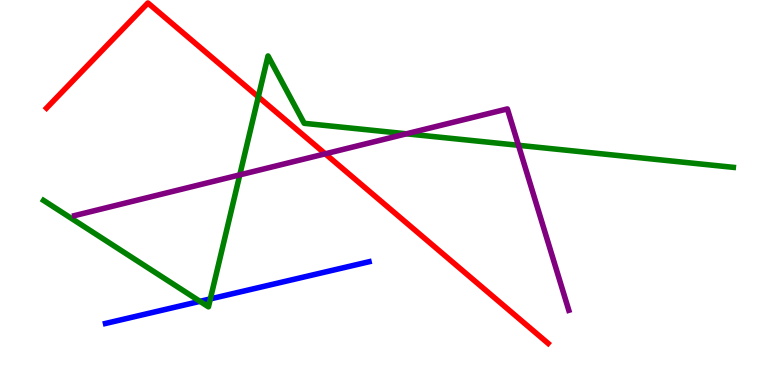[{'lines': ['blue', 'red'], 'intersections': []}, {'lines': ['green', 'red'], 'intersections': [{'x': 3.33, 'y': 7.48}]}, {'lines': ['purple', 'red'], 'intersections': [{'x': 4.2, 'y': 6.0}]}, {'lines': ['blue', 'green'], 'intersections': [{'x': 2.58, 'y': 2.17}, {'x': 2.71, 'y': 2.24}]}, {'lines': ['blue', 'purple'], 'intersections': []}, {'lines': ['green', 'purple'], 'intersections': [{'x': 3.09, 'y': 5.46}, {'x': 5.24, 'y': 6.52}, {'x': 6.69, 'y': 6.23}]}]